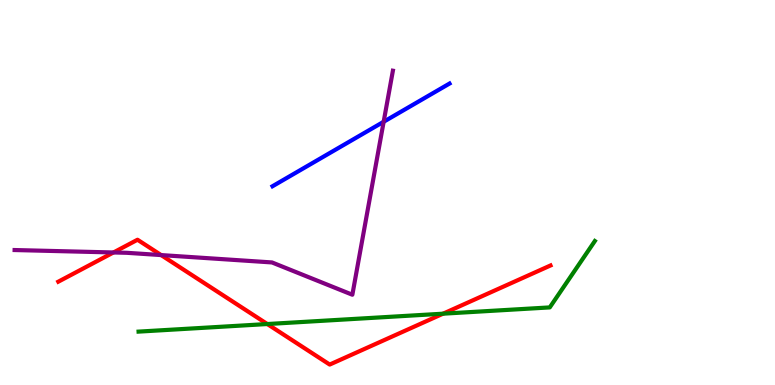[{'lines': ['blue', 'red'], 'intersections': []}, {'lines': ['green', 'red'], 'intersections': [{'x': 3.45, 'y': 1.58}, {'x': 5.72, 'y': 1.85}]}, {'lines': ['purple', 'red'], 'intersections': [{'x': 1.46, 'y': 3.44}, {'x': 2.08, 'y': 3.37}]}, {'lines': ['blue', 'green'], 'intersections': []}, {'lines': ['blue', 'purple'], 'intersections': [{'x': 4.95, 'y': 6.84}]}, {'lines': ['green', 'purple'], 'intersections': []}]